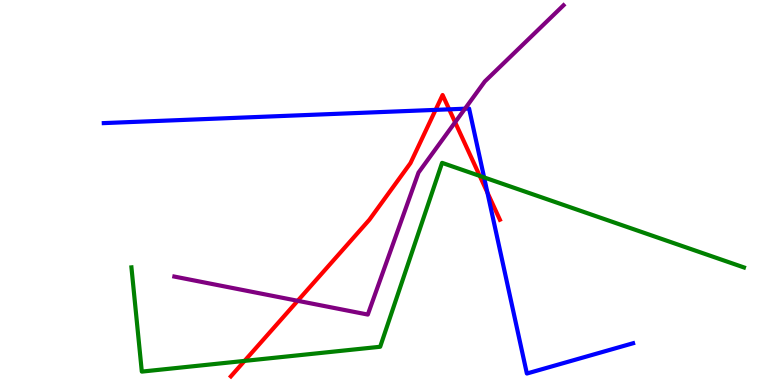[{'lines': ['blue', 'red'], 'intersections': [{'x': 5.62, 'y': 7.15}, {'x': 5.8, 'y': 7.16}, {'x': 6.29, 'y': 5.0}]}, {'lines': ['green', 'red'], 'intersections': [{'x': 3.16, 'y': 0.626}, {'x': 6.19, 'y': 5.43}]}, {'lines': ['purple', 'red'], 'intersections': [{'x': 3.84, 'y': 2.19}, {'x': 5.87, 'y': 6.82}]}, {'lines': ['blue', 'green'], 'intersections': [{'x': 6.25, 'y': 5.39}]}, {'lines': ['blue', 'purple'], 'intersections': [{'x': 6.0, 'y': 7.18}]}, {'lines': ['green', 'purple'], 'intersections': []}]